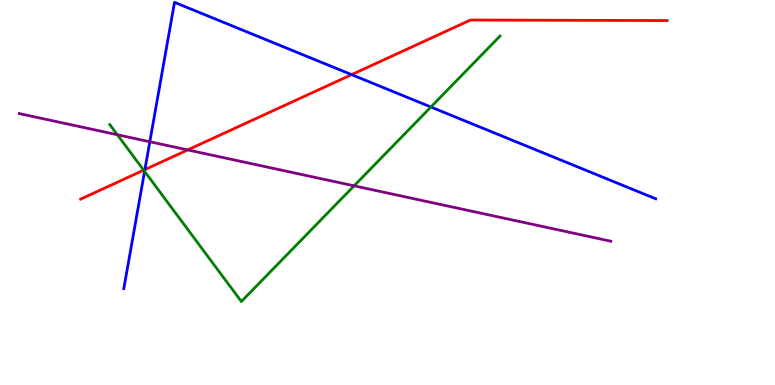[{'lines': ['blue', 'red'], 'intersections': [{'x': 1.87, 'y': 5.59}, {'x': 4.54, 'y': 8.06}]}, {'lines': ['green', 'red'], 'intersections': [{'x': 1.85, 'y': 5.58}]}, {'lines': ['purple', 'red'], 'intersections': [{'x': 2.42, 'y': 6.11}]}, {'lines': ['blue', 'green'], 'intersections': [{'x': 1.87, 'y': 5.55}, {'x': 5.56, 'y': 7.22}]}, {'lines': ['blue', 'purple'], 'intersections': [{'x': 1.93, 'y': 6.32}]}, {'lines': ['green', 'purple'], 'intersections': [{'x': 1.51, 'y': 6.5}, {'x': 4.57, 'y': 5.17}]}]